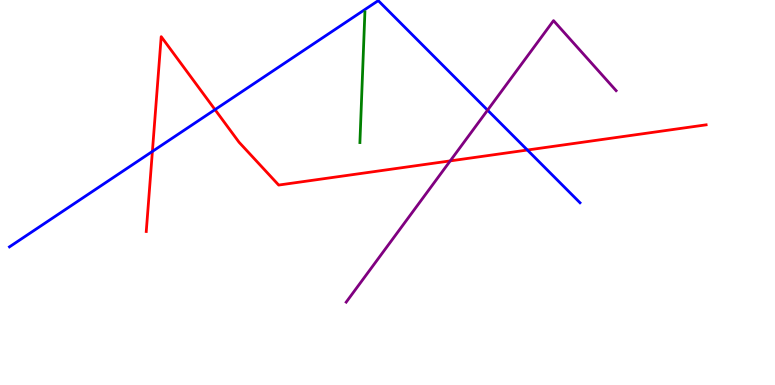[{'lines': ['blue', 'red'], 'intersections': [{'x': 1.97, 'y': 6.07}, {'x': 2.77, 'y': 7.15}, {'x': 6.8, 'y': 6.1}]}, {'lines': ['green', 'red'], 'intersections': []}, {'lines': ['purple', 'red'], 'intersections': [{'x': 5.81, 'y': 5.82}]}, {'lines': ['blue', 'green'], 'intersections': []}, {'lines': ['blue', 'purple'], 'intersections': [{'x': 6.29, 'y': 7.14}]}, {'lines': ['green', 'purple'], 'intersections': []}]